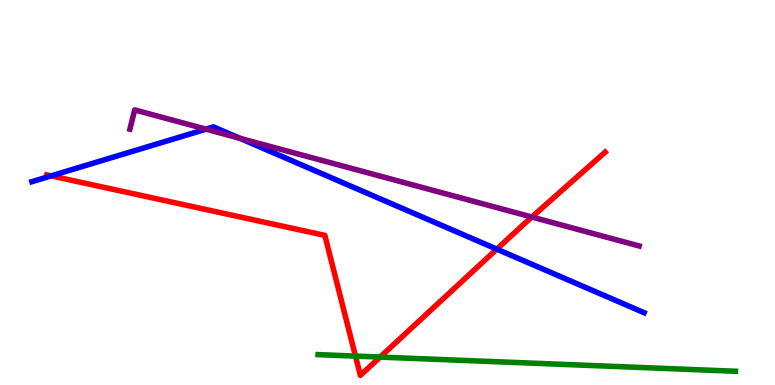[{'lines': ['blue', 'red'], 'intersections': [{'x': 0.66, 'y': 5.43}, {'x': 6.41, 'y': 3.53}]}, {'lines': ['green', 'red'], 'intersections': [{'x': 4.59, 'y': 0.751}, {'x': 4.9, 'y': 0.725}]}, {'lines': ['purple', 'red'], 'intersections': [{'x': 6.86, 'y': 4.36}]}, {'lines': ['blue', 'green'], 'intersections': []}, {'lines': ['blue', 'purple'], 'intersections': [{'x': 2.66, 'y': 6.65}, {'x': 3.1, 'y': 6.41}]}, {'lines': ['green', 'purple'], 'intersections': []}]